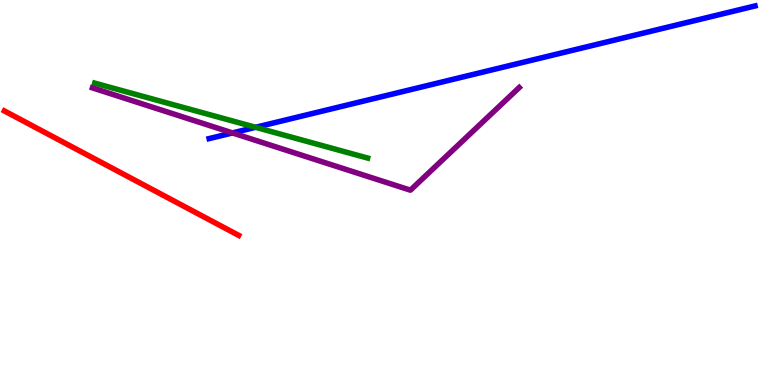[{'lines': ['blue', 'red'], 'intersections': []}, {'lines': ['green', 'red'], 'intersections': []}, {'lines': ['purple', 'red'], 'intersections': []}, {'lines': ['blue', 'green'], 'intersections': [{'x': 3.3, 'y': 6.69}]}, {'lines': ['blue', 'purple'], 'intersections': [{'x': 3.0, 'y': 6.55}]}, {'lines': ['green', 'purple'], 'intersections': []}]